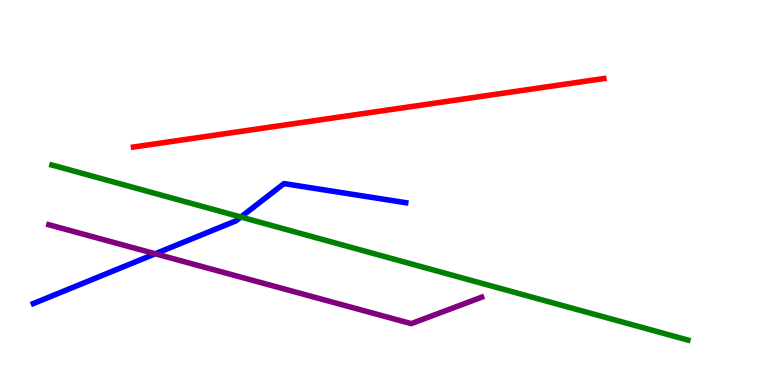[{'lines': ['blue', 'red'], 'intersections': []}, {'lines': ['green', 'red'], 'intersections': []}, {'lines': ['purple', 'red'], 'intersections': []}, {'lines': ['blue', 'green'], 'intersections': [{'x': 3.11, 'y': 4.36}]}, {'lines': ['blue', 'purple'], 'intersections': [{'x': 2.0, 'y': 3.41}]}, {'lines': ['green', 'purple'], 'intersections': []}]